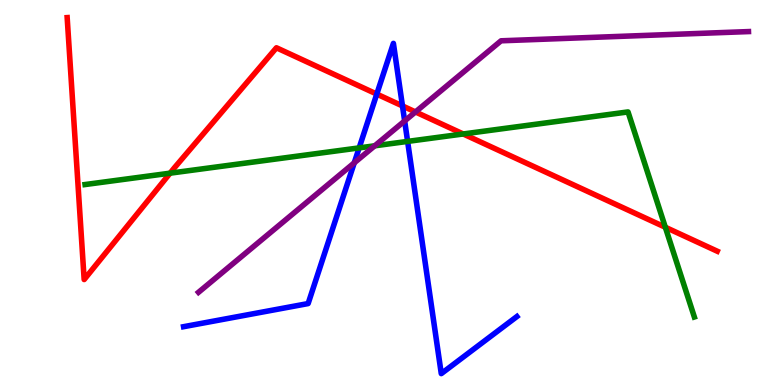[{'lines': ['blue', 'red'], 'intersections': [{'x': 4.86, 'y': 7.56}, {'x': 5.19, 'y': 7.25}]}, {'lines': ['green', 'red'], 'intersections': [{'x': 2.19, 'y': 5.5}, {'x': 5.98, 'y': 6.52}, {'x': 8.58, 'y': 4.1}]}, {'lines': ['purple', 'red'], 'intersections': [{'x': 5.36, 'y': 7.09}]}, {'lines': ['blue', 'green'], 'intersections': [{'x': 4.63, 'y': 6.16}, {'x': 5.26, 'y': 6.33}]}, {'lines': ['blue', 'purple'], 'intersections': [{'x': 4.57, 'y': 5.77}, {'x': 5.22, 'y': 6.86}]}, {'lines': ['green', 'purple'], 'intersections': [{'x': 4.84, 'y': 6.21}]}]